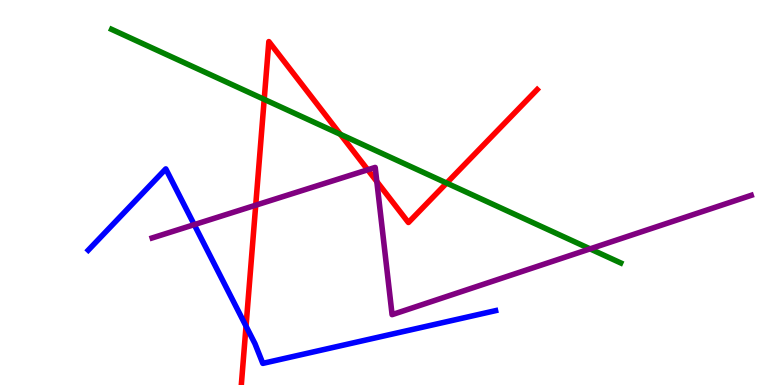[{'lines': ['blue', 'red'], 'intersections': [{'x': 3.17, 'y': 1.53}]}, {'lines': ['green', 'red'], 'intersections': [{'x': 3.41, 'y': 7.42}, {'x': 4.39, 'y': 6.51}, {'x': 5.76, 'y': 5.25}]}, {'lines': ['purple', 'red'], 'intersections': [{'x': 3.3, 'y': 4.67}, {'x': 4.74, 'y': 5.59}, {'x': 4.86, 'y': 5.28}]}, {'lines': ['blue', 'green'], 'intersections': []}, {'lines': ['blue', 'purple'], 'intersections': [{'x': 2.51, 'y': 4.17}]}, {'lines': ['green', 'purple'], 'intersections': [{'x': 7.61, 'y': 3.54}]}]